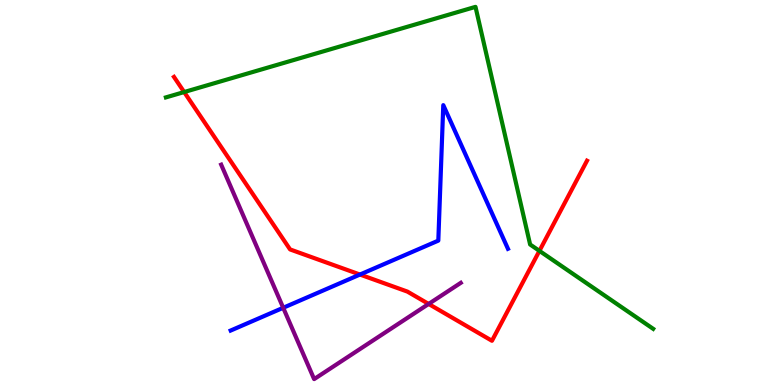[{'lines': ['blue', 'red'], 'intersections': [{'x': 4.64, 'y': 2.87}]}, {'lines': ['green', 'red'], 'intersections': [{'x': 2.38, 'y': 7.61}, {'x': 6.96, 'y': 3.48}]}, {'lines': ['purple', 'red'], 'intersections': [{'x': 5.53, 'y': 2.11}]}, {'lines': ['blue', 'green'], 'intersections': []}, {'lines': ['blue', 'purple'], 'intersections': [{'x': 3.65, 'y': 2.01}]}, {'lines': ['green', 'purple'], 'intersections': []}]